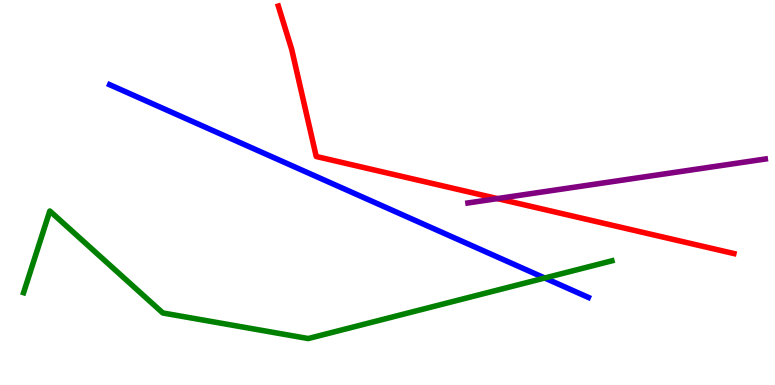[{'lines': ['blue', 'red'], 'intersections': []}, {'lines': ['green', 'red'], 'intersections': []}, {'lines': ['purple', 'red'], 'intersections': [{'x': 6.42, 'y': 4.84}]}, {'lines': ['blue', 'green'], 'intersections': [{'x': 7.03, 'y': 2.78}]}, {'lines': ['blue', 'purple'], 'intersections': []}, {'lines': ['green', 'purple'], 'intersections': []}]